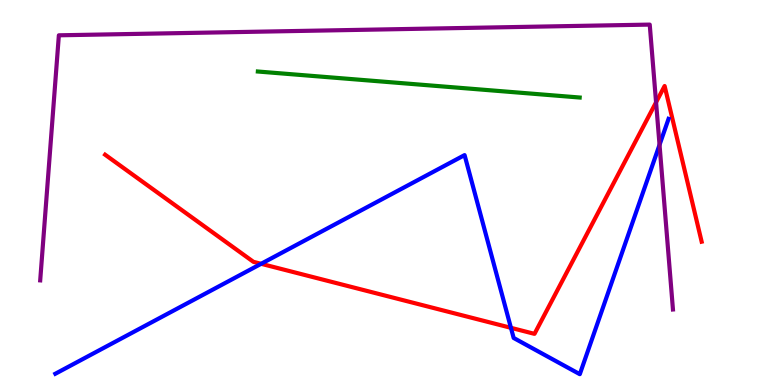[{'lines': ['blue', 'red'], 'intersections': [{'x': 3.37, 'y': 3.15}, {'x': 6.59, 'y': 1.49}]}, {'lines': ['green', 'red'], 'intersections': []}, {'lines': ['purple', 'red'], 'intersections': [{'x': 8.47, 'y': 7.34}]}, {'lines': ['blue', 'green'], 'intersections': []}, {'lines': ['blue', 'purple'], 'intersections': [{'x': 8.51, 'y': 6.24}]}, {'lines': ['green', 'purple'], 'intersections': []}]